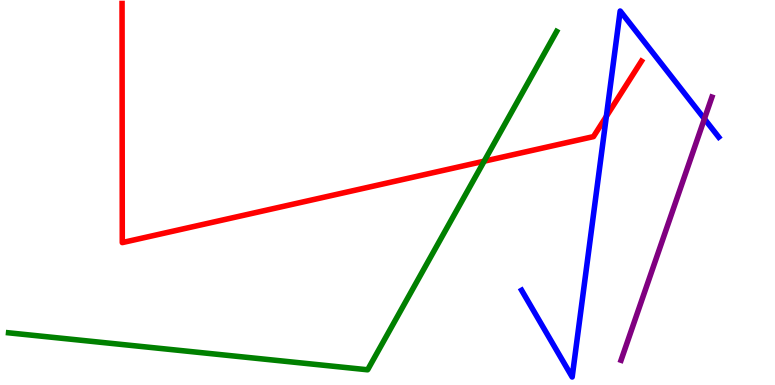[{'lines': ['blue', 'red'], 'intersections': [{'x': 7.82, 'y': 6.98}]}, {'lines': ['green', 'red'], 'intersections': [{'x': 6.25, 'y': 5.81}]}, {'lines': ['purple', 'red'], 'intersections': []}, {'lines': ['blue', 'green'], 'intersections': []}, {'lines': ['blue', 'purple'], 'intersections': [{'x': 9.09, 'y': 6.91}]}, {'lines': ['green', 'purple'], 'intersections': []}]